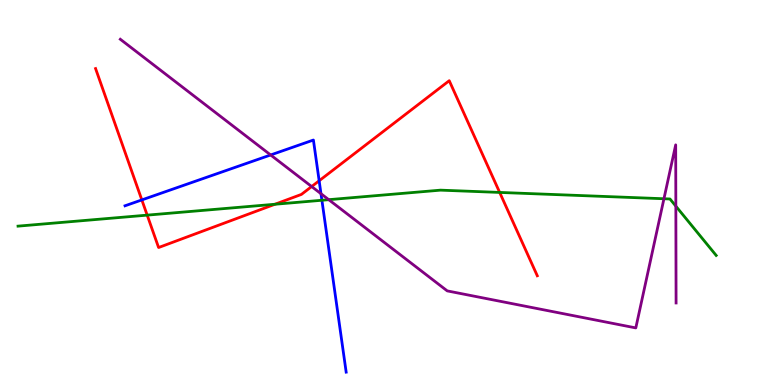[{'lines': ['blue', 'red'], 'intersections': [{'x': 1.83, 'y': 4.81}, {'x': 4.12, 'y': 5.3}]}, {'lines': ['green', 'red'], 'intersections': [{'x': 1.9, 'y': 4.41}, {'x': 3.55, 'y': 4.69}, {'x': 6.45, 'y': 5.0}]}, {'lines': ['purple', 'red'], 'intersections': [{'x': 4.02, 'y': 5.15}]}, {'lines': ['blue', 'green'], 'intersections': [{'x': 4.15, 'y': 4.8}]}, {'lines': ['blue', 'purple'], 'intersections': [{'x': 3.49, 'y': 5.97}, {'x': 4.14, 'y': 4.97}]}, {'lines': ['green', 'purple'], 'intersections': [{'x': 4.24, 'y': 4.81}, {'x': 8.57, 'y': 4.84}, {'x': 8.72, 'y': 4.65}]}]